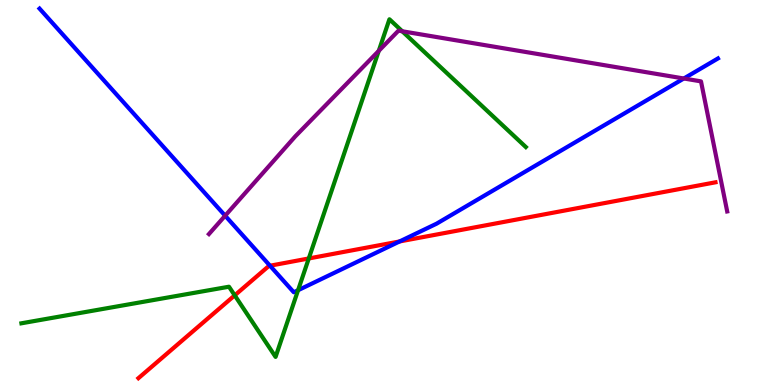[{'lines': ['blue', 'red'], 'intersections': [{'x': 3.48, 'y': 3.1}, {'x': 5.16, 'y': 3.73}]}, {'lines': ['green', 'red'], 'intersections': [{'x': 3.03, 'y': 2.33}, {'x': 3.98, 'y': 3.29}]}, {'lines': ['purple', 'red'], 'intersections': []}, {'lines': ['blue', 'green'], 'intersections': [{'x': 3.85, 'y': 2.46}]}, {'lines': ['blue', 'purple'], 'intersections': [{'x': 2.91, 'y': 4.4}, {'x': 8.82, 'y': 7.96}]}, {'lines': ['green', 'purple'], 'intersections': [{'x': 4.89, 'y': 8.68}, {'x': 5.19, 'y': 9.19}]}]